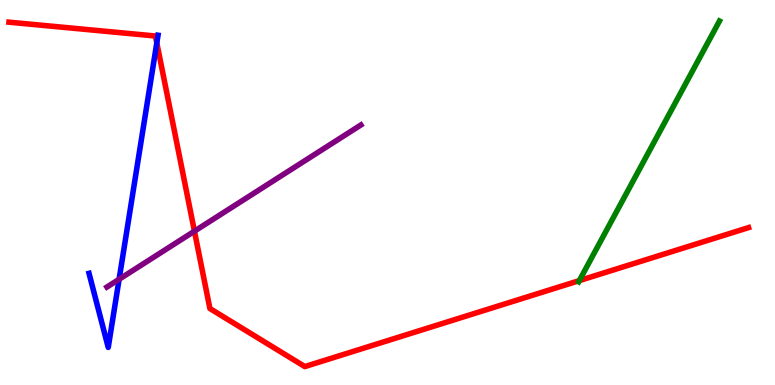[{'lines': ['blue', 'red'], 'intersections': [{'x': 2.02, 'y': 8.89}]}, {'lines': ['green', 'red'], 'intersections': [{'x': 7.48, 'y': 2.71}]}, {'lines': ['purple', 'red'], 'intersections': [{'x': 2.51, 'y': 4.0}]}, {'lines': ['blue', 'green'], 'intersections': []}, {'lines': ['blue', 'purple'], 'intersections': [{'x': 1.54, 'y': 2.75}]}, {'lines': ['green', 'purple'], 'intersections': []}]